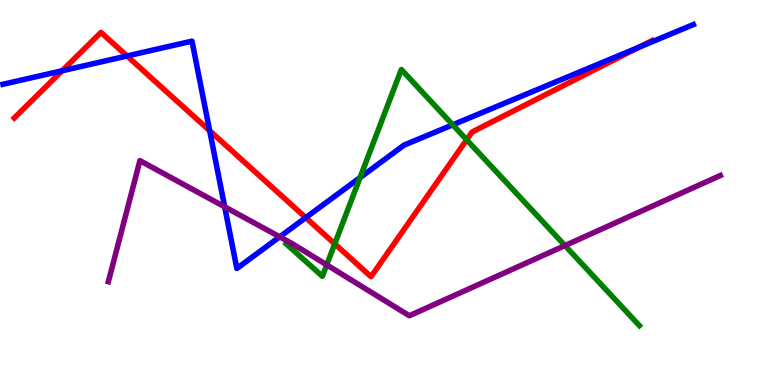[{'lines': ['blue', 'red'], 'intersections': [{'x': 0.801, 'y': 8.16}, {'x': 1.64, 'y': 8.55}, {'x': 2.71, 'y': 6.6}, {'x': 3.95, 'y': 4.35}, {'x': 8.24, 'y': 8.77}]}, {'lines': ['green', 'red'], 'intersections': [{'x': 4.32, 'y': 3.67}, {'x': 6.02, 'y': 6.37}]}, {'lines': ['purple', 'red'], 'intersections': []}, {'lines': ['blue', 'green'], 'intersections': [{'x': 4.65, 'y': 5.39}, {'x': 5.84, 'y': 6.76}]}, {'lines': ['blue', 'purple'], 'intersections': [{'x': 2.9, 'y': 4.63}, {'x': 3.61, 'y': 3.85}]}, {'lines': ['green', 'purple'], 'intersections': [{'x': 4.22, 'y': 3.12}, {'x': 7.29, 'y': 3.62}]}]